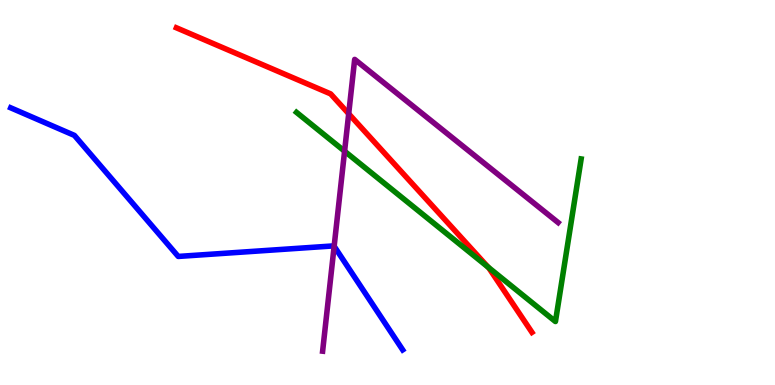[{'lines': ['blue', 'red'], 'intersections': []}, {'lines': ['green', 'red'], 'intersections': [{'x': 6.3, 'y': 3.06}]}, {'lines': ['purple', 'red'], 'intersections': [{'x': 4.5, 'y': 7.05}]}, {'lines': ['blue', 'green'], 'intersections': []}, {'lines': ['blue', 'purple'], 'intersections': [{'x': 4.31, 'y': 3.6}]}, {'lines': ['green', 'purple'], 'intersections': [{'x': 4.45, 'y': 6.07}]}]